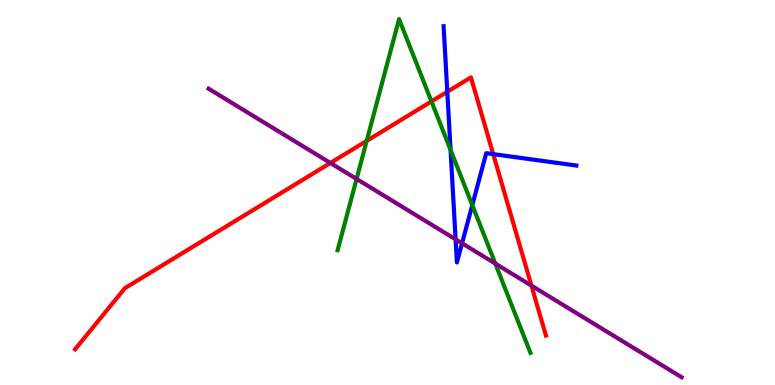[{'lines': ['blue', 'red'], 'intersections': [{'x': 5.77, 'y': 7.62}, {'x': 6.36, 'y': 6.0}]}, {'lines': ['green', 'red'], 'intersections': [{'x': 4.73, 'y': 6.34}, {'x': 5.57, 'y': 7.37}]}, {'lines': ['purple', 'red'], 'intersections': [{'x': 4.26, 'y': 5.77}, {'x': 6.86, 'y': 2.58}]}, {'lines': ['blue', 'green'], 'intersections': [{'x': 5.81, 'y': 6.1}, {'x': 6.09, 'y': 4.67}]}, {'lines': ['blue', 'purple'], 'intersections': [{'x': 5.88, 'y': 3.78}, {'x': 5.96, 'y': 3.68}]}, {'lines': ['green', 'purple'], 'intersections': [{'x': 4.6, 'y': 5.35}, {'x': 6.39, 'y': 3.15}]}]